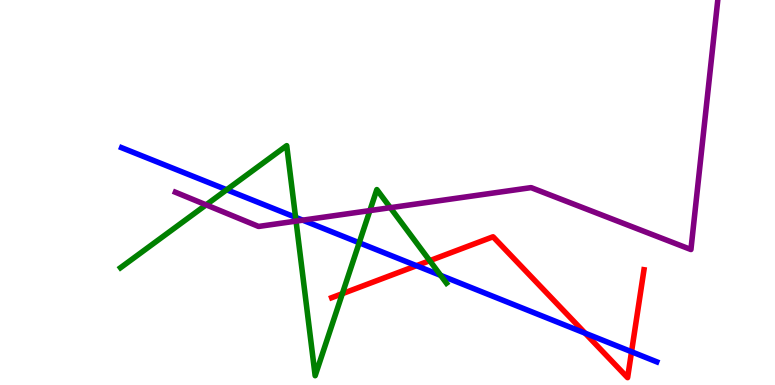[{'lines': ['blue', 'red'], 'intersections': [{'x': 5.37, 'y': 3.1}, {'x': 7.55, 'y': 1.35}, {'x': 8.15, 'y': 0.864}]}, {'lines': ['green', 'red'], 'intersections': [{'x': 4.42, 'y': 2.37}, {'x': 5.54, 'y': 3.23}]}, {'lines': ['purple', 'red'], 'intersections': []}, {'lines': ['blue', 'green'], 'intersections': [{'x': 2.92, 'y': 5.07}, {'x': 3.81, 'y': 4.36}, {'x': 4.64, 'y': 3.69}, {'x': 5.69, 'y': 2.85}]}, {'lines': ['blue', 'purple'], 'intersections': [{'x': 3.91, 'y': 4.28}]}, {'lines': ['green', 'purple'], 'intersections': [{'x': 2.66, 'y': 4.68}, {'x': 3.82, 'y': 4.26}, {'x': 4.77, 'y': 4.53}, {'x': 5.04, 'y': 4.61}]}]